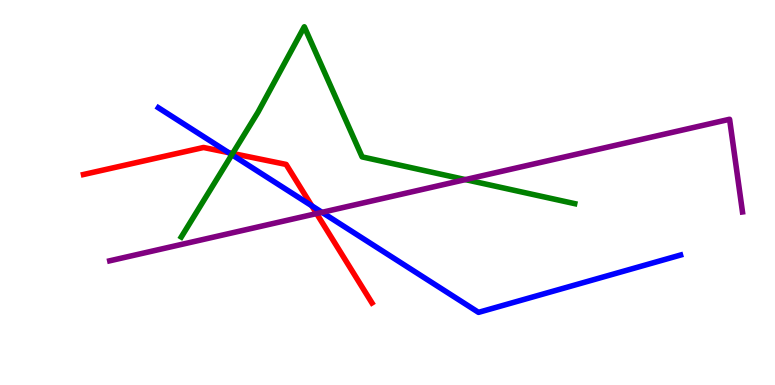[{'lines': ['blue', 'red'], 'intersections': [{'x': 2.95, 'y': 6.04}, {'x': 4.02, 'y': 4.66}]}, {'lines': ['green', 'red'], 'intersections': [{'x': 3.0, 'y': 6.01}]}, {'lines': ['purple', 'red'], 'intersections': [{'x': 4.09, 'y': 4.45}]}, {'lines': ['blue', 'green'], 'intersections': [{'x': 2.99, 'y': 5.98}]}, {'lines': ['blue', 'purple'], 'intersections': [{'x': 4.16, 'y': 4.48}]}, {'lines': ['green', 'purple'], 'intersections': [{'x': 6.0, 'y': 5.34}]}]